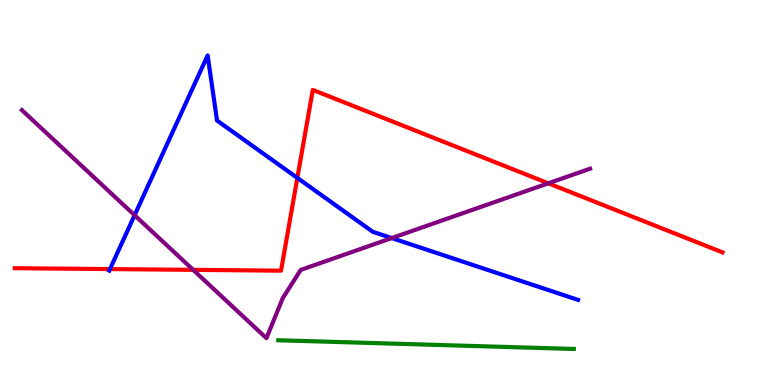[{'lines': ['blue', 'red'], 'intersections': [{'x': 1.42, 'y': 3.01}, {'x': 3.84, 'y': 5.38}]}, {'lines': ['green', 'red'], 'intersections': []}, {'lines': ['purple', 'red'], 'intersections': [{'x': 2.49, 'y': 2.99}, {'x': 7.07, 'y': 5.24}]}, {'lines': ['blue', 'green'], 'intersections': []}, {'lines': ['blue', 'purple'], 'intersections': [{'x': 1.74, 'y': 4.41}, {'x': 5.05, 'y': 3.82}]}, {'lines': ['green', 'purple'], 'intersections': []}]